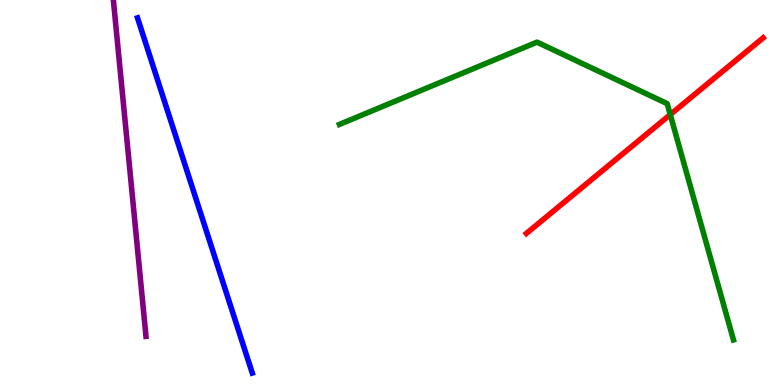[{'lines': ['blue', 'red'], 'intersections': []}, {'lines': ['green', 'red'], 'intersections': [{'x': 8.65, 'y': 7.02}]}, {'lines': ['purple', 'red'], 'intersections': []}, {'lines': ['blue', 'green'], 'intersections': []}, {'lines': ['blue', 'purple'], 'intersections': []}, {'lines': ['green', 'purple'], 'intersections': []}]